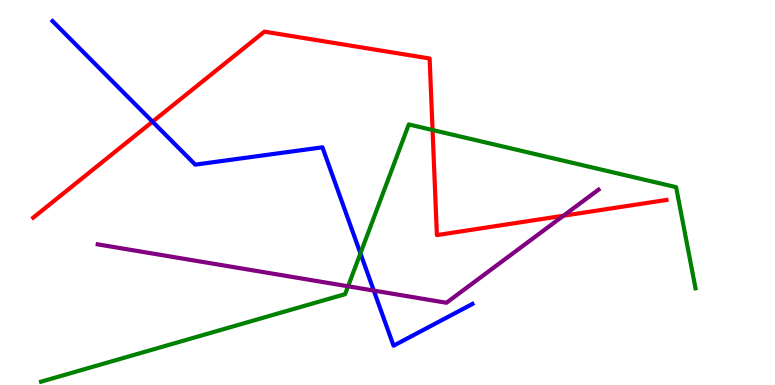[{'lines': ['blue', 'red'], 'intersections': [{'x': 1.97, 'y': 6.84}]}, {'lines': ['green', 'red'], 'intersections': [{'x': 5.58, 'y': 6.62}]}, {'lines': ['purple', 'red'], 'intersections': [{'x': 7.27, 'y': 4.4}]}, {'lines': ['blue', 'green'], 'intersections': [{'x': 4.65, 'y': 3.42}]}, {'lines': ['blue', 'purple'], 'intersections': [{'x': 4.82, 'y': 2.45}]}, {'lines': ['green', 'purple'], 'intersections': [{'x': 4.49, 'y': 2.56}]}]